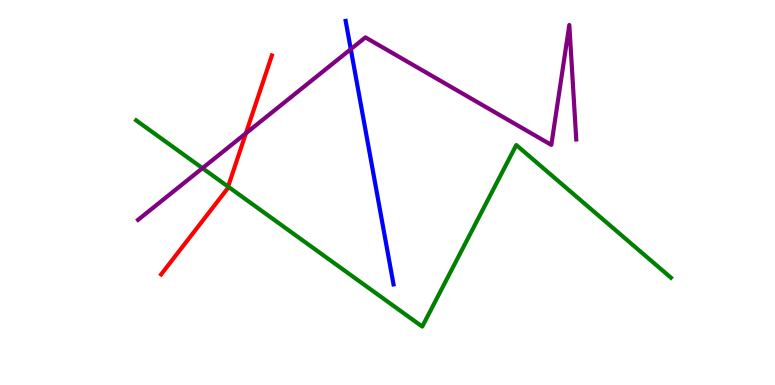[{'lines': ['blue', 'red'], 'intersections': []}, {'lines': ['green', 'red'], 'intersections': [{'x': 2.94, 'y': 5.15}]}, {'lines': ['purple', 'red'], 'intersections': [{'x': 3.17, 'y': 6.54}]}, {'lines': ['blue', 'green'], 'intersections': []}, {'lines': ['blue', 'purple'], 'intersections': [{'x': 4.53, 'y': 8.72}]}, {'lines': ['green', 'purple'], 'intersections': [{'x': 2.61, 'y': 5.63}]}]